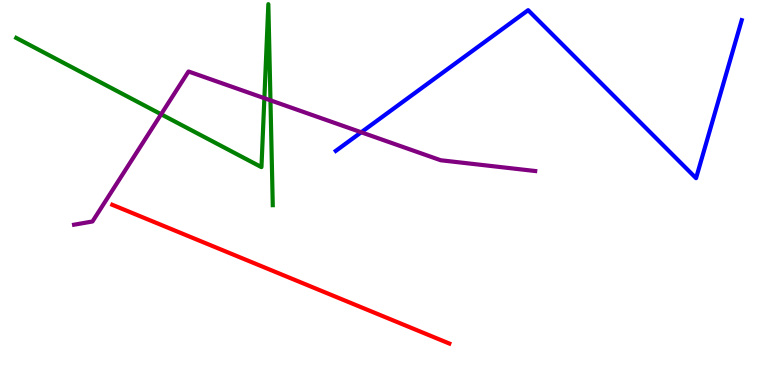[{'lines': ['blue', 'red'], 'intersections': []}, {'lines': ['green', 'red'], 'intersections': []}, {'lines': ['purple', 'red'], 'intersections': []}, {'lines': ['blue', 'green'], 'intersections': []}, {'lines': ['blue', 'purple'], 'intersections': [{'x': 4.66, 'y': 6.56}]}, {'lines': ['green', 'purple'], 'intersections': [{'x': 2.08, 'y': 7.03}, {'x': 3.41, 'y': 7.45}, {'x': 3.49, 'y': 7.39}]}]